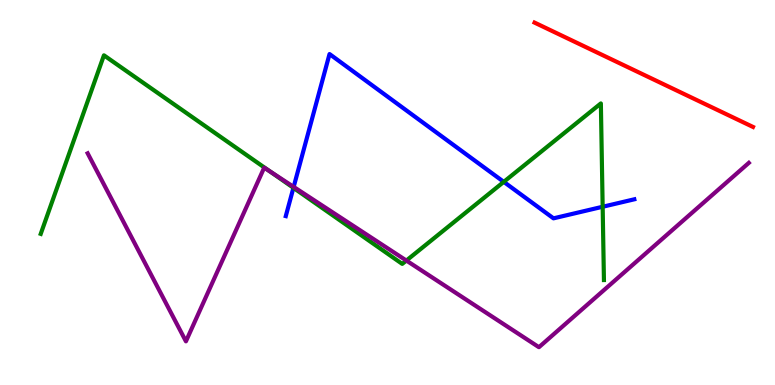[{'lines': ['blue', 'red'], 'intersections': []}, {'lines': ['green', 'red'], 'intersections': []}, {'lines': ['purple', 'red'], 'intersections': []}, {'lines': ['blue', 'green'], 'intersections': [{'x': 3.79, 'y': 5.12}, {'x': 6.5, 'y': 5.28}, {'x': 7.78, 'y': 4.63}]}, {'lines': ['blue', 'purple'], 'intersections': [{'x': 3.79, 'y': 5.15}]}, {'lines': ['green', 'purple'], 'intersections': [{'x': 3.48, 'y': 5.55}, {'x': 5.24, 'y': 3.23}]}]